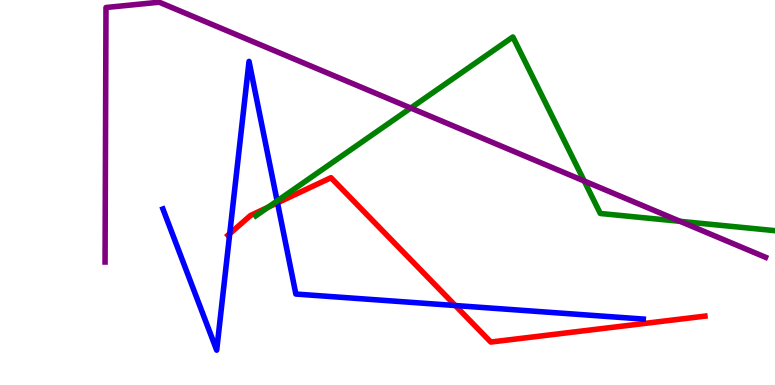[{'lines': ['blue', 'red'], 'intersections': [{'x': 2.96, 'y': 3.93}, {'x': 3.58, 'y': 4.73}, {'x': 5.87, 'y': 2.06}]}, {'lines': ['green', 'red'], 'intersections': [{'x': 3.46, 'y': 4.62}]}, {'lines': ['purple', 'red'], 'intersections': []}, {'lines': ['blue', 'green'], 'intersections': [{'x': 3.58, 'y': 4.78}]}, {'lines': ['blue', 'purple'], 'intersections': []}, {'lines': ['green', 'purple'], 'intersections': [{'x': 5.3, 'y': 7.19}, {'x': 7.54, 'y': 5.3}, {'x': 8.78, 'y': 4.25}]}]